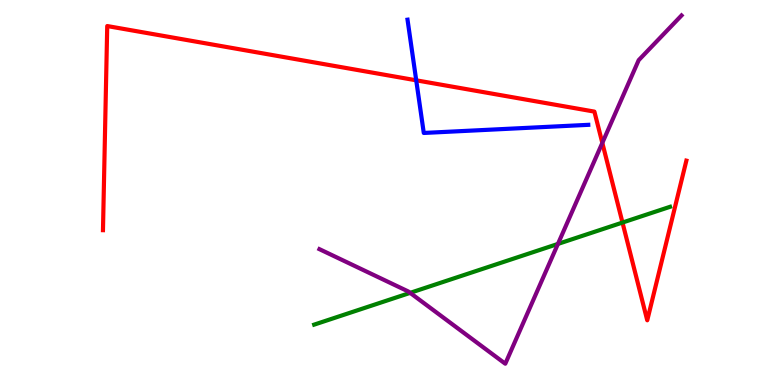[{'lines': ['blue', 'red'], 'intersections': [{'x': 5.37, 'y': 7.91}]}, {'lines': ['green', 'red'], 'intersections': [{'x': 8.03, 'y': 4.22}]}, {'lines': ['purple', 'red'], 'intersections': [{'x': 7.77, 'y': 6.29}]}, {'lines': ['blue', 'green'], 'intersections': []}, {'lines': ['blue', 'purple'], 'intersections': []}, {'lines': ['green', 'purple'], 'intersections': [{'x': 5.29, 'y': 2.39}, {'x': 7.2, 'y': 3.66}]}]